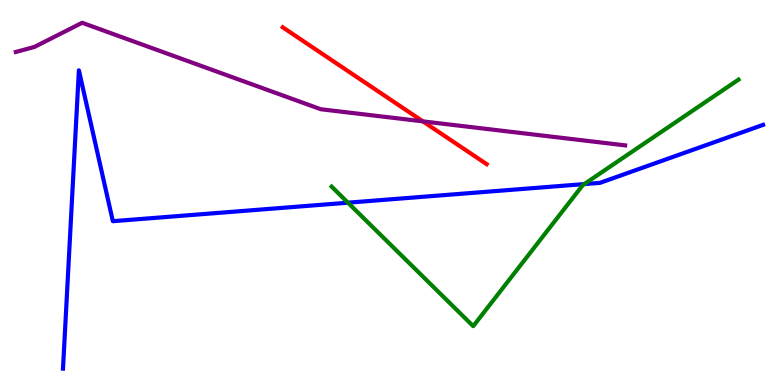[{'lines': ['blue', 'red'], 'intersections': []}, {'lines': ['green', 'red'], 'intersections': []}, {'lines': ['purple', 'red'], 'intersections': [{'x': 5.46, 'y': 6.85}]}, {'lines': ['blue', 'green'], 'intersections': [{'x': 4.49, 'y': 4.74}, {'x': 7.54, 'y': 5.22}]}, {'lines': ['blue', 'purple'], 'intersections': []}, {'lines': ['green', 'purple'], 'intersections': []}]